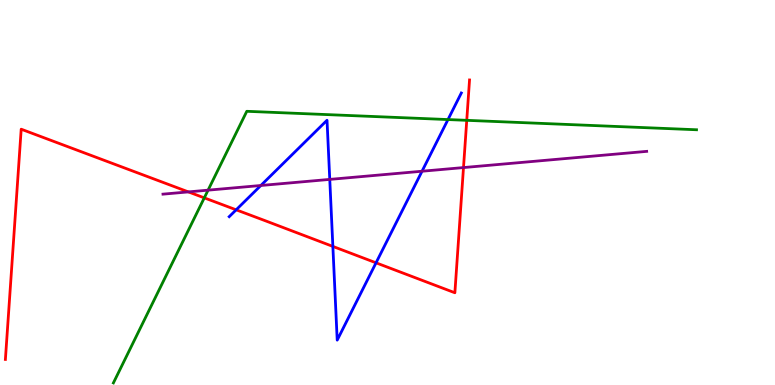[{'lines': ['blue', 'red'], 'intersections': [{'x': 3.05, 'y': 4.55}, {'x': 4.3, 'y': 3.6}, {'x': 4.85, 'y': 3.17}]}, {'lines': ['green', 'red'], 'intersections': [{'x': 2.64, 'y': 4.86}, {'x': 6.02, 'y': 6.87}]}, {'lines': ['purple', 'red'], 'intersections': [{'x': 2.43, 'y': 5.02}, {'x': 5.98, 'y': 5.65}]}, {'lines': ['blue', 'green'], 'intersections': [{'x': 5.78, 'y': 6.89}]}, {'lines': ['blue', 'purple'], 'intersections': [{'x': 3.37, 'y': 5.18}, {'x': 4.25, 'y': 5.34}, {'x': 5.45, 'y': 5.55}]}, {'lines': ['green', 'purple'], 'intersections': [{'x': 2.68, 'y': 5.06}]}]